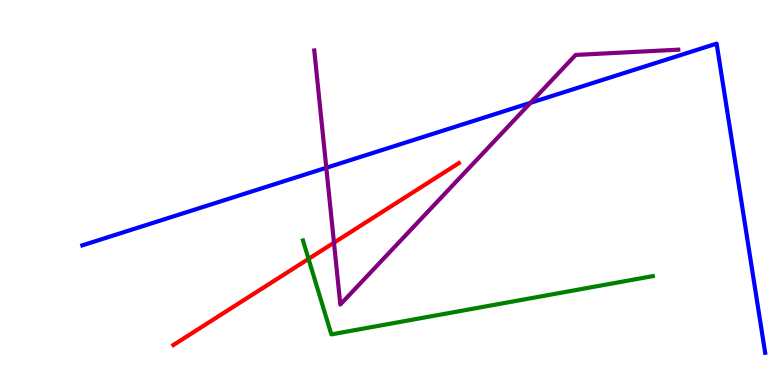[{'lines': ['blue', 'red'], 'intersections': []}, {'lines': ['green', 'red'], 'intersections': [{'x': 3.98, 'y': 3.28}]}, {'lines': ['purple', 'red'], 'intersections': [{'x': 4.31, 'y': 3.7}]}, {'lines': ['blue', 'green'], 'intersections': []}, {'lines': ['blue', 'purple'], 'intersections': [{'x': 4.21, 'y': 5.64}, {'x': 6.85, 'y': 7.33}]}, {'lines': ['green', 'purple'], 'intersections': []}]